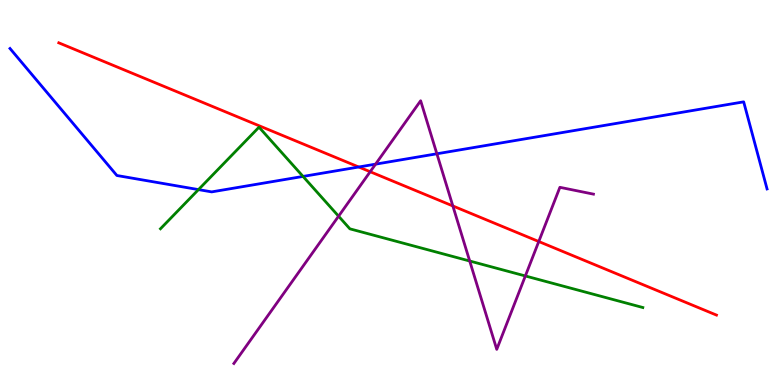[{'lines': ['blue', 'red'], 'intersections': [{'x': 4.63, 'y': 5.66}]}, {'lines': ['green', 'red'], 'intersections': []}, {'lines': ['purple', 'red'], 'intersections': [{'x': 4.78, 'y': 5.54}, {'x': 5.84, 'y': 4.65}, {'x': 6.95, 'y': 3.73}]}, {'lines': ['blue', 'green'], 'intersections': [{'x': 2.56, 'y': 5.08}, {'x': 3.91, 'y': 5.42}]}, {'lines': ['blue', 'purple'], 'intersections': [{'x': 4.85, 'y': 5.74}, {'x': 5.64, 'y': 6.01}]}, {'lines': ['green', 'purple'], 'intersections': [{'x': 4.37, 'y': 4.38}, {'x': 6.06, 'y': 3.22}, {'x': 6.78, 'y': 2.83}]}]